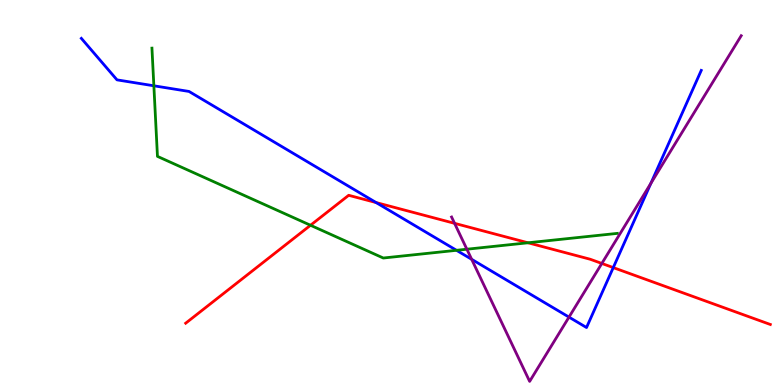[{'lines': ['blue', 'red'], 'intersections': [{'x': 4.85, 'y': 4.74}, {'x': 7.91, 'y': 3.05}]}, {'lines': ['green', 'red'], 'intersections': [{'x': 4.01, 'y': 4.15}, {'x': 6.81, 'y': 3.69}]}, {'lines': ['purple', 'red'], 'intersections': [{'x': 5.87, 'y': 4.2}, {'x': 7.77, 'y': 3.16}]}, {'lines': ['blue', 'green'], 'intersections': [{'x': 1.99, 'y': 7.77}, {'x': 5.89, 'y': 3.5}]}, {'lines': ['blue', 'purple'], 'intersections': [{'x': 6.09, 'y': 3.26}, {'x': 7.34, 'y': 1.76}, {'x': 8.4, 'y': 5.24}]}, {'lines': ['green', 'purple'], 'intersections': [{'x': 6.02, 'y': 3.53}]}]